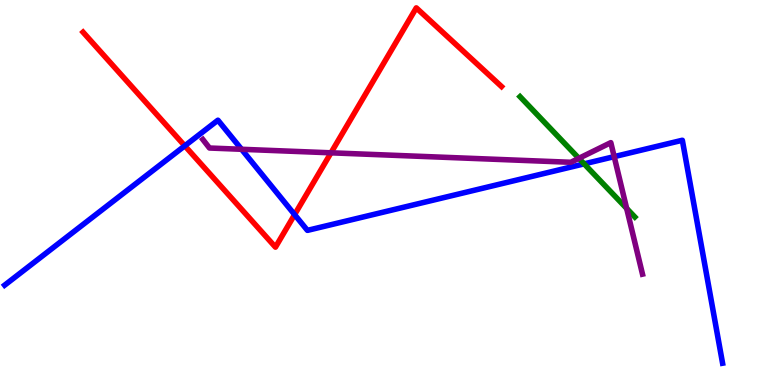[{'lines': ['blue', 'red'], 'intersections': [{'x': 2.38, 'y': 6.21}, {'x': 3.8, 'y': 4.43}]}, {'lines': ['green', 'red'], 'intersections': []}, {'lines': ['purple', 'red'], 'intersections': [{'x': 4.27, 'y': 6.03}]}, {'lines': ['blue', 'green'], 'intersections': [{'x': 7.54, 'y': 5.74}]}, {'lines': ['blue', 'purple'], 'intersections': [{'x': 3.12, 'y': 6.12}, {'x': 7.92, 'y': 5.93}]}, {'lines': ['green', 'purple'], 'intersections': [{'x': 7.47, 'y': 5.89}, {'x': 8.09, 'y': 4.59}]}]